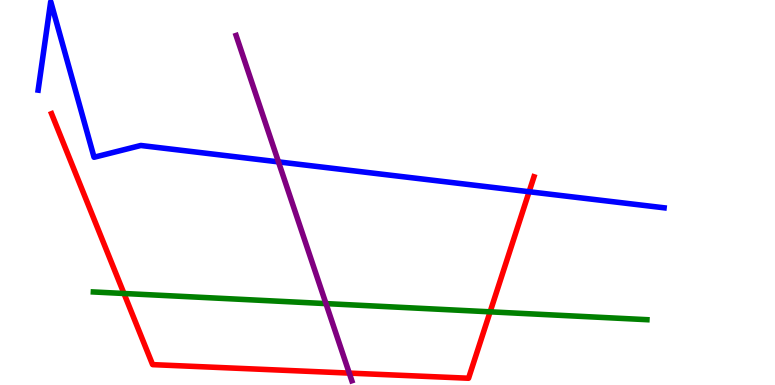[{'lines': ['blue', 'red'], 'intersections': [{'x': 6.83, 'y': 5.02}]}, {'lines': ['green', 'red'], 'intersections': [{'x': 1.6, 'y': 2.38}, {'x': 6.32, 'y': 1.9}]}, {'lines': ['purple', 'red'], 'intersections': [{'x': 4.51, 'y': 0.309}]}, {'lines': ['blue', 'green'], 'intersections': []}, {'lines': ['blue', 'purple'], 'intersections': [{'x': 3.59, 'y': 5.8}]}, {'lines': ['green', 'purple'], 'intersections': [{'x': 4.21, 'y': 2.11}]}]